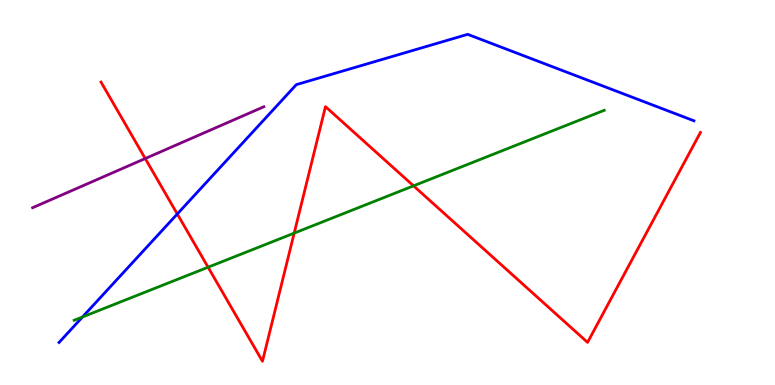[{'lines': ['blue', 'red'], 'intersections': [{'x': 2.29, 'y': 4.44}]}, {'lines': ['green', 'red'], 'intersections': [{'x': 2.69, 'y': 3.06}, {'x': 3.8, 'y': 3.94}, {'x': 5.34, 'y': 5.17}]}, {'lines': ['purple', 'red'], 'intersections': [{'x': 1.87, 'y': 5.88}]}, {'lines': ['blue', 'green'], 'intersections': [{'x': 1.06, 'y': 1.77}]}, {'lines': ['blue', 'purple'], 'intersections': []}, {'lines': ['green', 'purple'], 'intersections': []}]